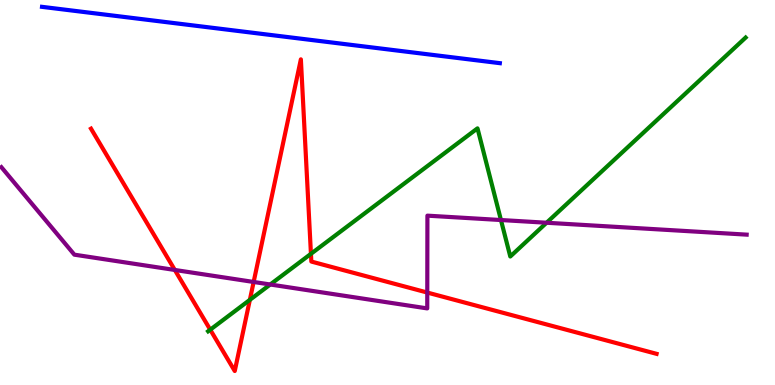[{'lines': ['blue', 'red'], 'intersections': []}, {'lines': ['green', 'red'], 'intersections': [{'x': 2.71, 'y': 1.44}, {'x': 3.22, 'y': 2.21}, {'x': 4.01, 'y': 3.41}]}, {'lines': ['purple', 'red'], 'intersections': [{'x': 2.26, 'y': 2.99}, {'x': 3.27, 'y': 2.68}, {'x': 5.51, 'y': 2.4}]}, {'lines': ['blue', 'green'], 'intersections': []}, {'lines': ['blue', 'purple'], 'intersections': []}, {'lines': ['green', 'purple'], 'intersections': [{'x': 3.49, 'y': 2.61}, {'x': 6.46, 'y': 4.28}, {'x': 7.05, 'y': 4.21}]}]